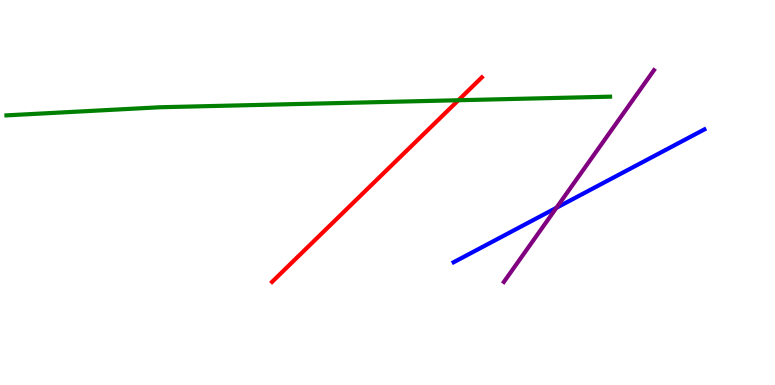[{'lines': ['blue', 'red'], 'intersections': []}, {'lines': ['green', 'red'], 'intersections': [{'x': 5.91, 'y': 7.4}]}, {'lines': ['purple', 'red'], 'intersections': []}, {'lines': ['blue', 'green'], 'intersections': []}, {'lines': ['blue', 'purple'], 'intersections': [{'x': 7.18, 'y': 4.6}]}, {'lines': ['green', 'purple'], 'intersections': []}]